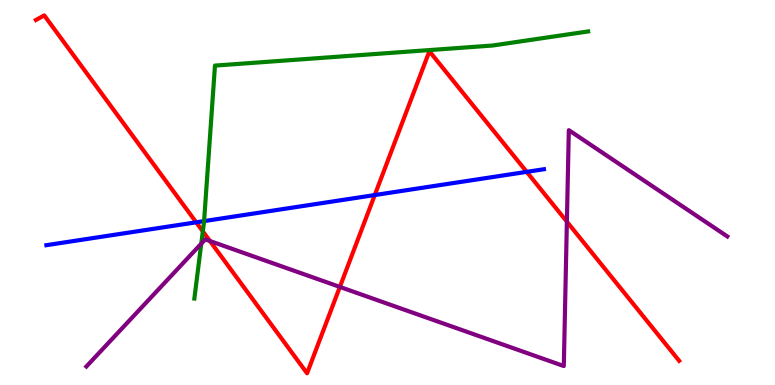[{'lines': ['blue', 'red'], 'intersections': [{'x': 2.53, 'y': 4.23}, {'x': 4.84, 'y': 4.93}, {'x': 6.8, 'y': 5.54}]}, {'lines': ['green', 'red'], 'intersections': [{'x': 2.62, 'y': 3.99}]}, {'lines': ['purple', 'red'], 'intersections': [{'x': 2.71, 'y': 3.74}, {'x': 4.39, 'y': 2.55}, {'x': 7.31, 'y': 4.24}]}, {'lines': ['blue', 'green'], 'intersections': [{'x': 2.63, 'y': 4.26}]}, {'lines': ['blue', 'purple'], 'intersections': []}, {'lines': ['green', 'purple'], 'intersections': [{'x': 2.6, 'y': 3.67}]}]